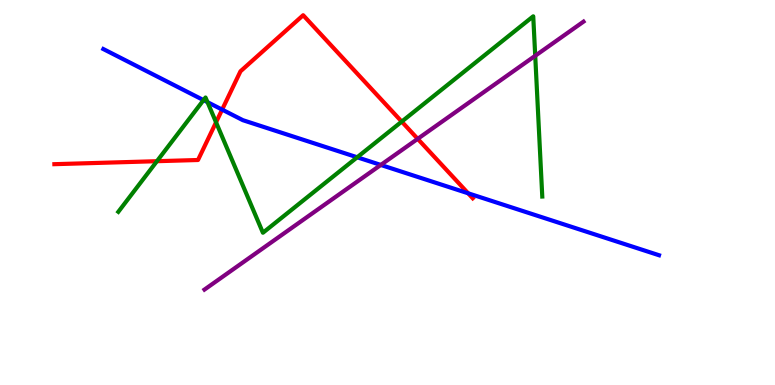[{'lines': ['blue', 'red'], 'intersections': [{'x': 2.87, 'y': 7.15}, {'x': 6.04, 'y': 4.98}]}, {'lines': ['green', 'red'], 'intersections': [{'x': 2.03, 'y': 5.81}, {'x': 2.79, 'y': 6.82}, {'x': 5.18, 'y': 6.84}]}, {'lines': ['purple', 'red'], 'intersections': [{'x': 5.39, 'y': 6.39}]}, {'lines': ['blue', 'green'], 'intersections': [{'x': 2.63, 'y': 7.4}, {'x': 2.68, 'y': 7.35}, {'x': 4.61, 'y': 5.91}]}, {'lines': ['blue', 'purple'], 'intersections': [{'x': 4.91, 'y': 5.72}]}, {'lines': ['green', 'purple'], 'intersections': [{'x': 6.91, 'y': 8.55}]}]